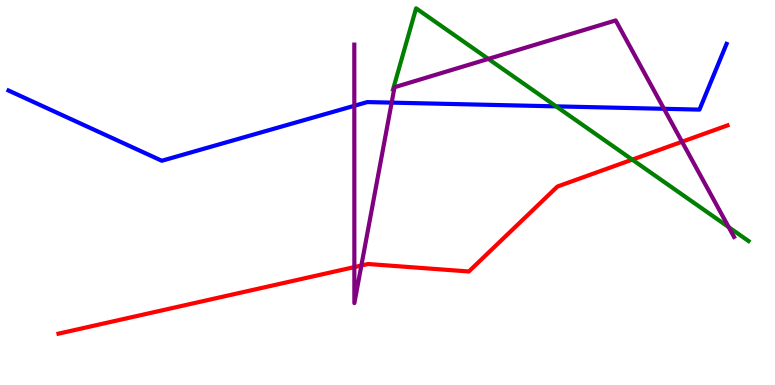[{'lines': ['blue', 'red'], 'intersections': []}, {'lines': ['green', 'red'], 'intersections': [{'x': 8.16, 'y': 5.85}]}, {'lines': ['purple', 'red'], 'intersections': [{'x': 4.57, 'y': 3.06}, {'x': 4.66, 'y': 3.1}, {'x': 8.8, 'y': 6.32}]}, {'lines': ['blue', 'green'], 'intersections': [{'x': 7.18, 'y': 7.24}]}, {'lines': ['blue', 'purple'], 'intersections': [{'x': 4.57, 'y': 7.25}, {'x': 5.05, 'y': 7.33}, {'x': 8.57, 'y': 7.17}]}, {'lines': ['green', 'purple'], 'intersections': [{'x': 6.3, 'y': 8.47}, {'x': 9.4, 'y': 4.1}]}]